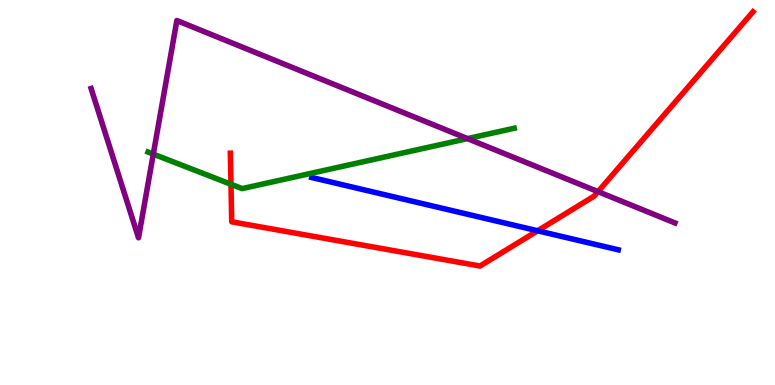[{'lines': ['blue', 'red'], 'intersections': [{'x': 6.94, 'y': 4.01}]}, {'lines': ['green', 'red'], 'intersections': [{'x': 2.98, 'y': 5.21}]}, {'lines': ['purple', 'red'], 'intersections': [{'x': 7.72, 'y': 5.02}]}, {'lines': ['blue', 'green'], 'intersections': []}, {'lines': ['blue', 'purple'], 'intersections': []}, {'lines': ['green', 'purple'], 'intersections': [{'x': 1.98, 'y': 6.0}, {'x': 6.03, 'y': 6.4}]}]